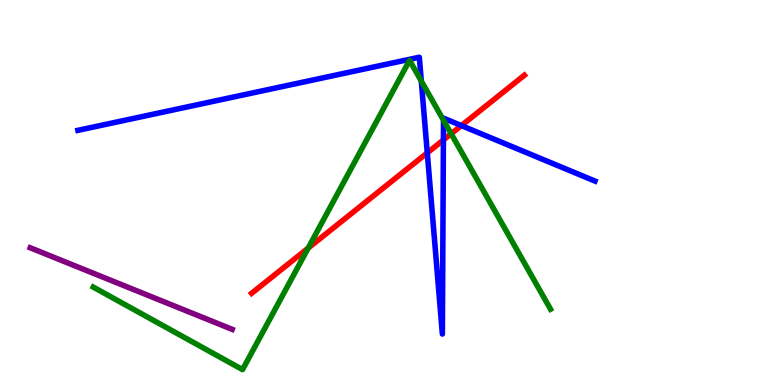[{'lines': ['blue', 'red'], 'intersections': [{'x': 5.51, 'y': 6.03}, {'x': 5.72, 'y': 6.36}, {'x': 5.95, 'y': 6.74}]}, {'lines': ['green', 'red'], 'intersections': [{'x': 3.98, 'y': 3.56}, {'x': 5.82, 'y': 6.53}]}, {'lines': ['purple', 'red'], 'intersections': []}, {'lines': ['blue', 'green'], 'intersections': [{'x': 5.44, 'y': 7.89}, {'x': 5.72, 'y': 6.88}]}, {'lines': ['blue', 'purple'], 'intersections': []}, {'lines': ['green', 'purple'], 'intersections': []}]